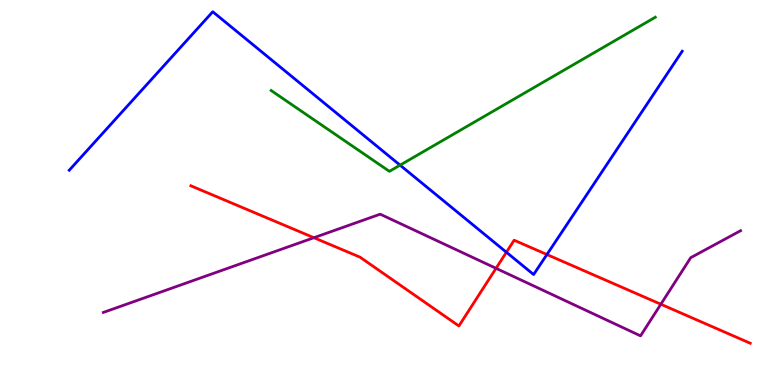[{'lines': ['blue', 'red'], 'intersections': [{'x': 6.53, 'y': 3.45}, {'x': 7.06, 'y': 3.39}]}, {'lines': ['green', 'red'], 'intersections': []}, {'lines': ['purple', 'red'], 'intersections': [{'x': 4.05, 'y': 3.83}, {'x': 6.4, 'y': 3.03}, {'x': 8.53, 'y': 2.1}]}, {'lines': ['blue', 'green'], 'intersections': [{'x': 5.16, 'y': 5.71}]}, {'lines': ['blue', 'purple'], 'intersections': []}, {'lines': ['green', 'purple'], 'intersections': []}]